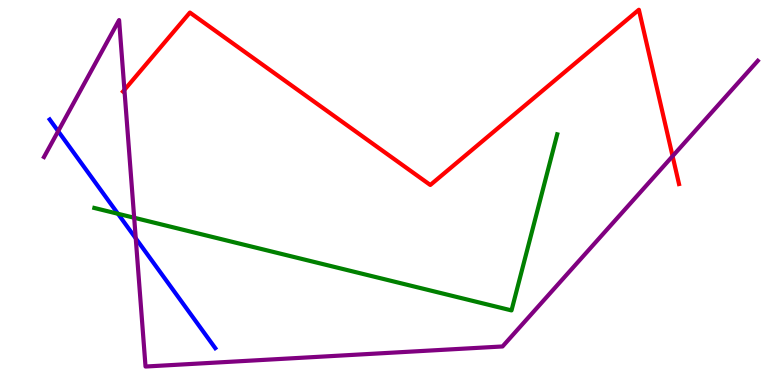[{'lines': ['blue', 'red'], 'intersections': []}, {'lines': ['green', 'red'], 'intersections': []}, {'lines': ['purple', 'red'], 'intersections': [{'x': 1.61, 'y': 7.67}, {'x': 8.68, 'y': 5.94}]}, {'lines': ['blue', 'green'], 'intersections': [{'x': 1.52, 'y': 4.45}]}, {'lines': ['blue', 'purple'], 'intersections': [{'x': 0.751, 'y': 6.59}, {'x': 1.75, 'y': 3.81}]}, {'lines': ['green', 'purple'], 'intersections': [{'x': 1.73, 'y': 4.34}]}]